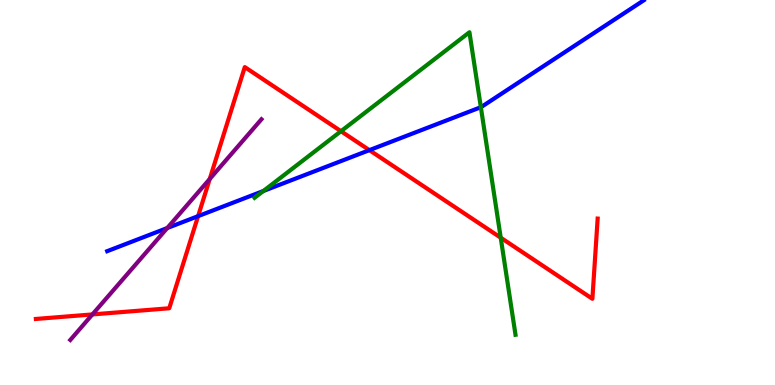[{'lines': ['blue', 'red'], 'intersections': [{'x': 2.56, 'y': 4.39}, {'x': 4.77, 'y': 6.1}]}, {'lines': ['green', 'red'], 'intersections': [{'x': 4.4, 'y': 6.59}, {'x': 6.46, 'y': 3.83}]}, {'lines': ['purple', 'red'], 'intersections': [{'x': 1.19, 'y': 1.83}, {'x': 2.71, 'y': 5.35}]}, {'lines': ['blue', 'green'], 'intersections': [{'x': 3.4, 'y': 5.04}, {'x': 6.2, 'y': 7.22}]}, {'lines': ['blue', 'purple'], 'intersections': [{'x': 2.16, 'y': 4.08}]}, {'lines': ['green', 'purple'], 'intersections': []}]